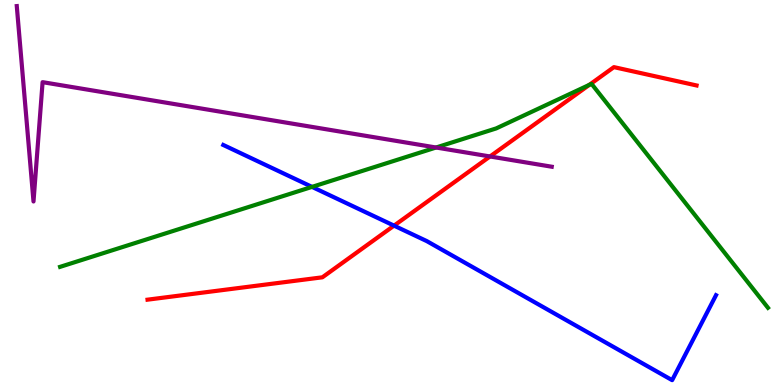[{'lines': ['blue', 'red'], 'intersections': [{'x': 5.08, 'y': 4.14}]}, {'lines': ['green', 'red'], 'intersections': [{'x': 7.6, 'y': 7.8}]}, {'lines': ['purple', 'red'], 'intersections': [{'x': 6.32, 'y': 5.94}]}, {'lines': ['blue', 'green'], 'intersections': [{'x': 4.03, 'y': 5.15}]}, {'lines': ['blue', 'purple'], 'intersections': []}, {'lines': ['green', 'purple'], 'intersections': [{'x': 5.63, 'y': 6.17}]}]